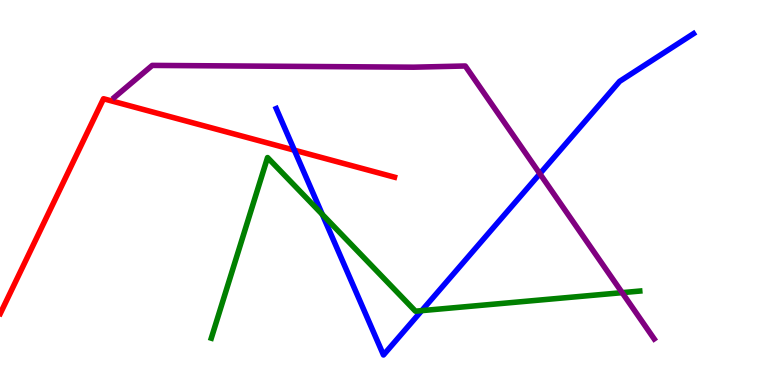[{'lines': ['blue', 'red'], 'intersections': [{'x': 3.8, 'y': 6.1}]}, {'lines': ['green', 'red'], 'intersections': []}, {'lines': ['purple', 'red'], 'intersections': []}, {'lines': ['blue', 'green'], 'intersections': [{'x': 4.16, 'y': 4.43}, {'x': 5.44, 'y': 1.93}]}, {'lines': ['blue', 'purple'], 'intersections': [{'x': 6.97, 'y': 5.49}]}, {'lines': ['green', 'purple'], 'intersections': [{'x': 8.03, 'y': 2.4}]}]